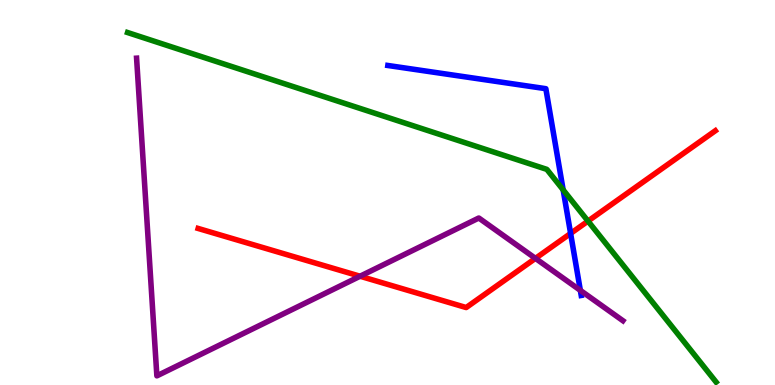[{'lines': ['blue', 'red'], 'intersections': [{'x': 7.36, 'y': 3.94}]}, {'lines': ['green', 'red'], 'intersections': [{'x': 7.59, 'y': 4.26}]}, {'lines': ['purple', 'red'], 'intersections': [{'x': 4.65, 'y': 2.83}, {'x': 6.91, 'y': 3.29}]}, {'lines': ['blue', 'green'], 'intersections': [{'x': 7.27, 'y': 5.07}]}, {'lines': ['blue', 'purple'], 'intersections': [{'x': 7.49, 'y': 2.46}]}, {'lines': ['green', 'purple'], 'intersections': []}]